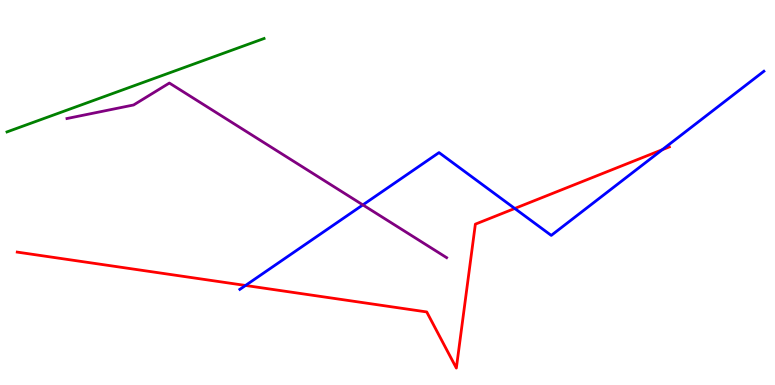[{'lines': ['blue', 'red'], 'intersections': [{'x': 3.17, 'y': 2.59}, {'x': 6.64, 'y': 4.59}, {'x': 8.55, 'y': 6.11}]}, {'lines': ['green', 'red'], 'intersections': []}, {'lines': ['purple', 'red'], 'intersections': []}, {'lines': ['blue', 'green'], 'intersections': []}, {'lines': ['blue', 'purple'], 'intersections': [{'x': 4.68, 'y': 4.68}]}, {'lines': ['green', 'purple'], 'intersections': []}]